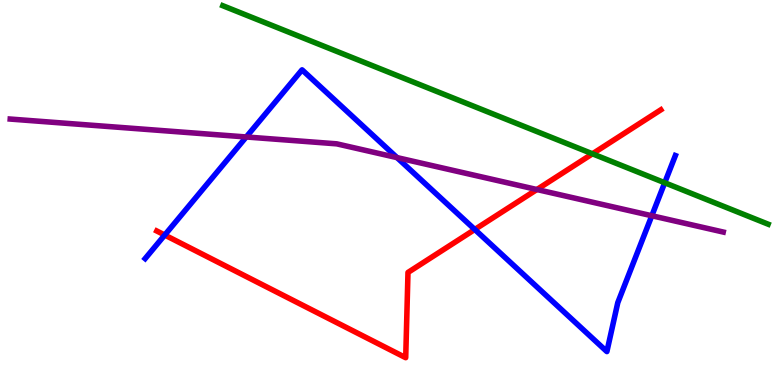[{'lines': ['blue', 'red'], 'intersections': [{'x': 2.13, 'y': 3.9}, {'x': 6.13, 'y': 4.04}]}, {'lines': ['green', 'red'], 'intersections': [{'x': 7.64, 'y': 6.01}]}, {'lines': ['purple', 'red'], 'intersections': [{'x': 6.93, 'y': 5.08}]}, {'lines': ['blue', 'green'], 'intersections': [{'x': 8.58, 'y': 5.25}]}, {'lines': ['blue', 'purple'], 'intersections': [{'x': 3.18, 'y': 6.44}, {'x': 5.12, 'y': 5.91}, {'x': 8.41, 'y': 4.4}]}, {'lines': ['green', 'purple'], 'intersections': []}]